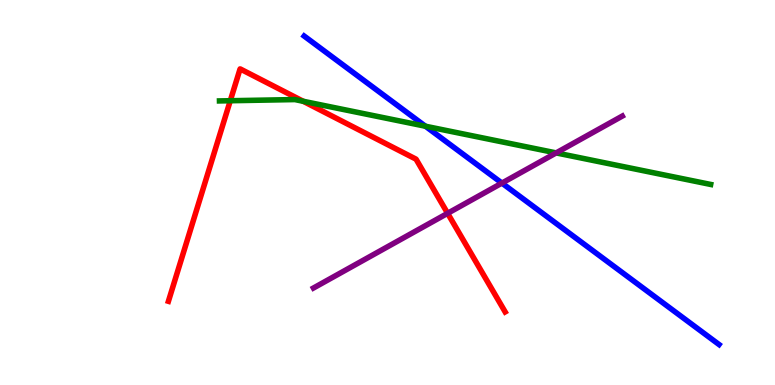[{'lines': ['blue', 'red'], 'intersections': []}, {'lines': ['green', 'red'], 'intersections': [{'x': 2.97, 'y': 7.38}, {'x': 3.91, 'y': 7.37}]}, {'lines': ['purple', 'red'], 'intersections': [{'x': 5.78, 'y': 4.46}]}, {'lines': ['blue', 'green'], 'intersections': [{'x': 5.49, 'y': 6.72}]}, {'lines': ['blue', 'purple'], 'intersections': [{'x': 6.48, 'y': 5.24}]}, {'lines': ['green', 'purple'], 'intersections': [{'x': 7.18, 'y': 6.03}]}]